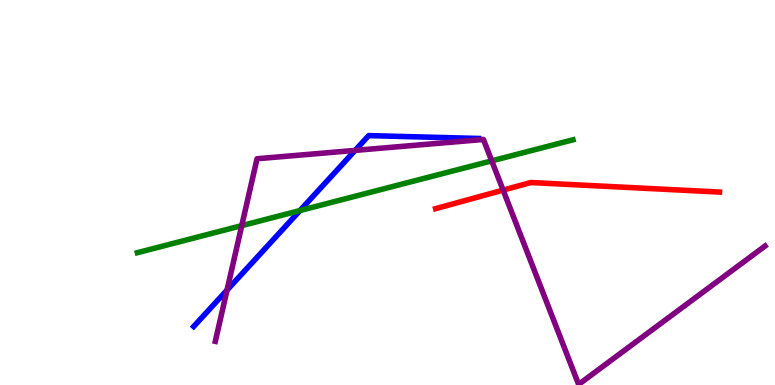[{'lines': ['blue', 'red'], 'intersections': []}, {'lines': ['green', 'red'], 'intersections': []}, {'lines': ['purple', 'red'], 'intersections': [{'x': 6.49, 'y': 5.06}]}, {'lines': ['blue', 'green'], 'intersections': [{'x': 3.87, 'y': 4.53}]}, {'lines': ['blue', 'purple'], 'intersections': [{'x': 2.93, 'y': 2.46}, {'x': 4.58, 'y': 6.09}]}, {'lines': ['green', 'purple'], 'intersections': [{'x': 3.12, 'y': 4.14}, {'x': 6.35, 'y': 5.82}]}]